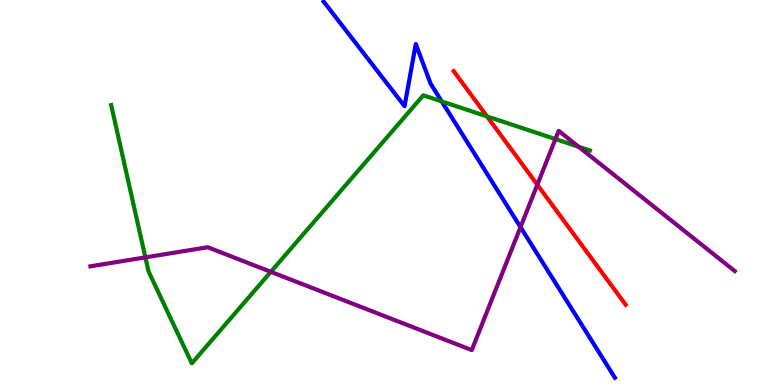[{'lines': ['blue', 'red'], 'intersections': []}, {'lines': ['green', 'red'], 'intersections': [{'x': 6.28, 'y': 6.98}]}, {'lines': ['purple', 'red'], 'intersections': [{'x': 6.93, 'y': 5.2}]}, {'lines': ['blue', 'green'], 'intersections': [{'x': 5.7, 'y': 7.37}]}, {'lines': ['blue', 'purple'], 'intersections': [{'x': 6.72, 'y': 4.1}]}, {'lines': ['green', 'purple'], 'intersections': [{'x': 1.88, 'y': 3.31}, {'x': 3.49, 'y': 2.94}, {'x': 7.17, 'y': 6.39}, {'x': 7.47, 'y': 6.19}]}]